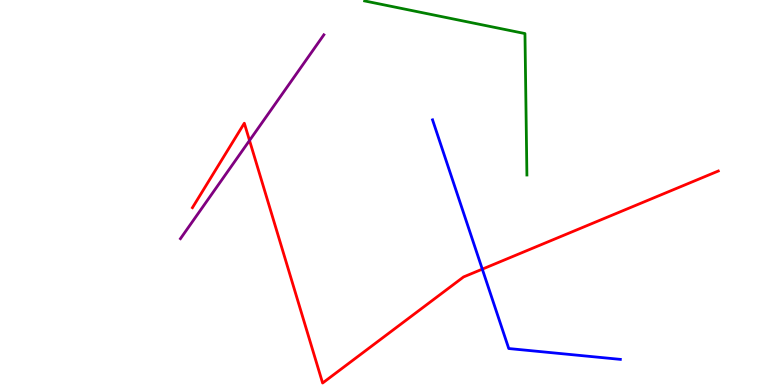[{'lines': ['blue', 'red'], 'intersections': [{'x': 6.22, 'y': 3.01}]}, {'lines': ['green', 'red'], 'intersections': []}, {'lines': ['purple', 'red'], 'intersections': [{'x': 3.22, 'y': 6.35}]}, {'lines': ['blue', 'green'], 'intersections': []}, {'lines': ['blue', 'purple'], 'intersections': []}, {'lines': ['green', 'purple'], 'intersections': []}]